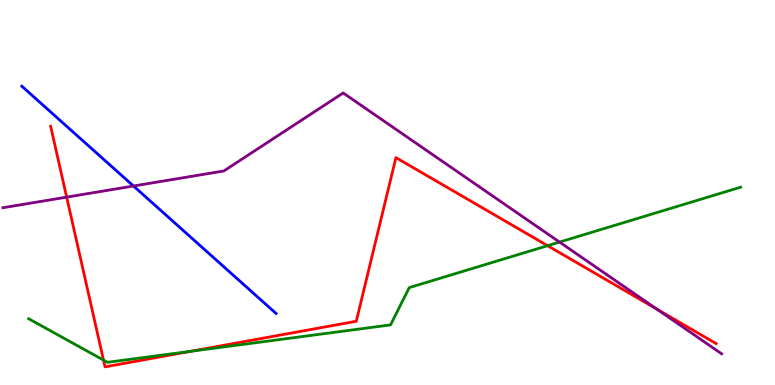[{'lines': ['blue', 'red'], 'intersections': []}, {'lines': ['green', 'red'], 'intersections': [{'x': 1.34, 'y': 0.647}, {'x': 2.46, 'y': 0.876}, {'x': 7.07, 'y': 3.62}]}, {'lines': ['purple', 'red'], 'intersections': [{'x': 0.86, 'y': 4.88}, {'x': 8.48, 'y': 1.97}]}, {'lines': ['blue', 'green'], 'intersections': []}, {'lines': ['blue', 'purple'], 'intersections': [{'x': 1.72, 'y': 5.17}]}, {'lines': ['green', 'purple'], 'intersections': [{'x': 7.22, 'y': 3.71}]}]